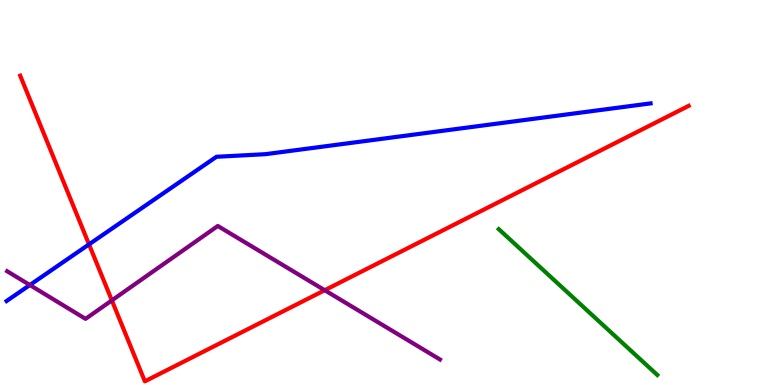[{'lines': ['blue', 'red'], 'intersections': [{'x': 1.15, 'y': 3.65}]}, {'lines': ['green', 'red'], 'intersections': []}, {'lines': ['purple', 'red'], 'intersections': [{'x': 1.44, 'y': 2.2}, {'x': 4.19, 'y': 2.46}]}, {'lines': ['blue', 'green'], 'intersections': []}, {'lines': ['blue', 'purple'], 'intersections': [{'x': 0.385, 'y': 2.6}]}, {'lines': ['green', 'purple'], 'intersections': []}]